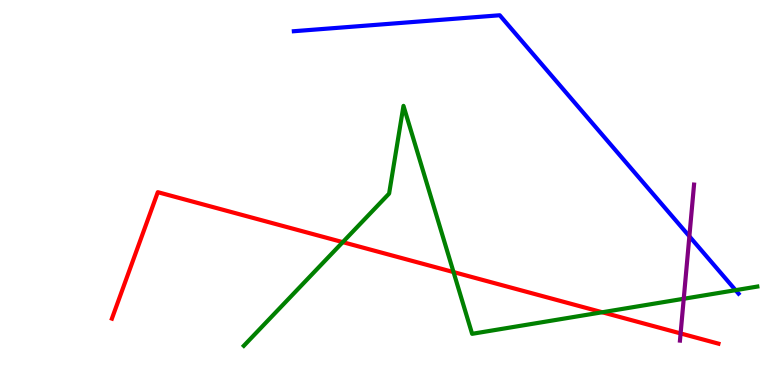[{'lines': ['blue', 'red'], 'intersections': []}, {'lines': ['green', 'red'], 'intersections': [{'x': 4.42, 'y': 3.71}, {'x': 5.85, 'y': 2.93}, {'x': 7.77, 'y': 1.89}]}, {'lines': ['purple', 'red'], 'intersections': [{'x': 8.78, 'y': 1.34}]}, {'lines': ['blue', 'green'], 'intersections': [{'x': 9.49, 'y': 2.46}]}, {'lines': ['blue', 'purple'], 'intersections': [{'x': 8.9, 'y': 3.86}]}, {'lines': ['green', 'purple'], 'intersections': [{'x': 8.82, 'y': 2.24}]}]